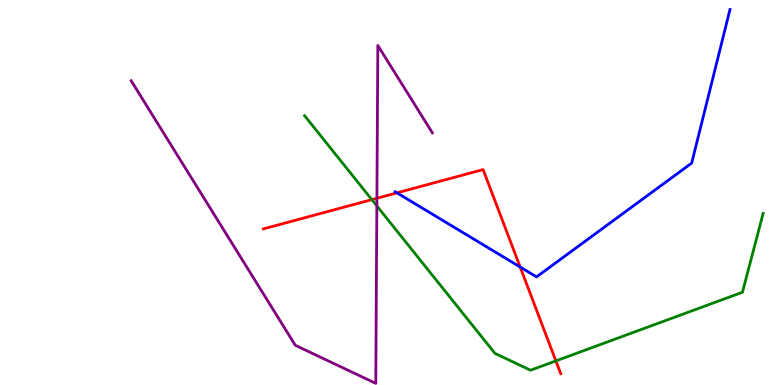[{'lines': ['blue', 'red'], 'intersections': [{'x': 5.12, 'y': 4.99}, {'x': 6.71, 'y': 3.06}]}, {'lines': ['green', 'red'], 'intersections': [{'x': 4.8, 'y': 4.81}, {'x': 7.17, 'y': 0.626}]}, {'lines': ['purple', 'red'], 'intersections': [{'x': 4.86, 'y': 4.85}]}, {'lines': ['blue', 'green'], 'intersections': []}, {'lines': ['blue', 'purple'], 'intersections': []}, {'lines': ['green', 'purple'], 'intersections': [{'x': 4.86, 'y': 4.65}]}]